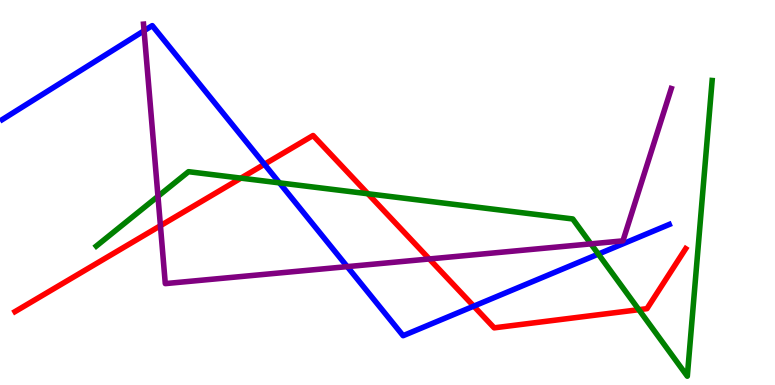[{'lines': ['blue', 'red'], 'intersections': [{'x': 3.41, 'y': 5.73}, {'x': 6.11, 'y': 2.05}]}, {'lines': ['green', 'red'], 'intersections': [{'x': 3.11, 'y': 5.37}, {'x': 4.75, 'y': 4.97}, {'x': 8.24, 'y': 1.96}]}, {'lines': ['purple', 'red'], 'intersections': [{'x': 2.07, 'y': 4.14}, {'x': 5.54, 'y': 3.27}]}, {'lines': ['blue', 'green'], 'intersections': [{'x': 3.61, 'y': 5.25}, {'x': 7.72, 'y': 3.4}]}, {'lines': ['blue', 'purple'], 'intersections': [{'x': 1.86, 'y': 9.2}, {'x': 4.48, 'y': 3.07}]}, {'lines': ['green', 'purple'], 'intersections': [{'x': 2.04, 'y': 4.9}, {'x': 7.62, 'y': 3.67}]}]